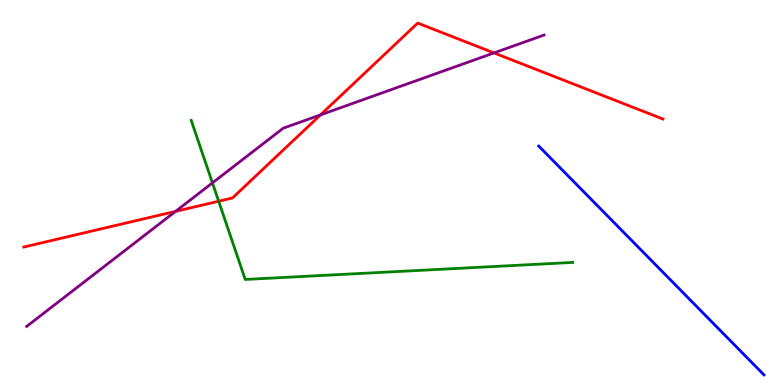[{'lines': ['blue', 'red'], 'intersections': []}, {'lines': ['green', 'red'], 'intersections': [{'x': 2.82, 'y': 4.77}]}, {'lines': ['purple', 'red'], 'intersections': [{'x': 2.27, 'y': 4.51}, {'x': 4.14, 'y': 7.02}, {'x': 6.37, 'y': 8.63}]}, {'lines': ['blue', 'green'], 'intersections': []}, {'lines': ['blue', 'purple'], 'intersections': []}, {'lines': ['green', 'purple'], 'intersections': [{'x': 2.74, 'y': 5.25}]}]